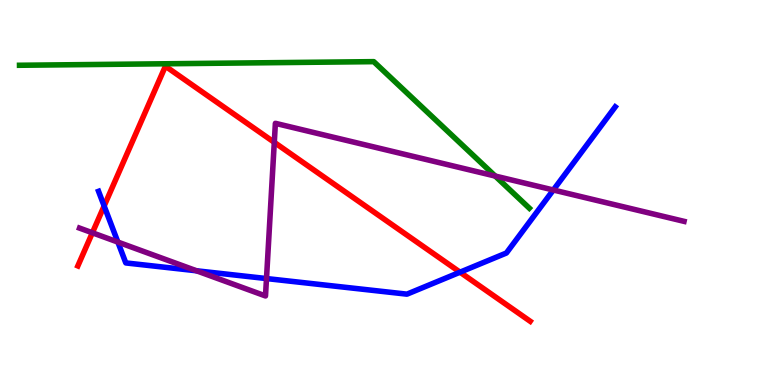[{'lines': ['blue', 'red'], 'intersections': [{'x': 1.34, 'y': 4.65}, {'x': 5.94, 'y': 2.93}]}, {'lines': ['green', 'red'], 'intersections': []}, {'lines': ['purple', 'red'], 'intersections': [{'x': 1.19, 'y': 3.95}, {'x': 3.54, 'y': 6.3}]}, {'lines': ['blue', 'green'], 'intersections': []}, {'lines': ['blue', 'purple'], 'intersections': [{'x': 1.52, 'y': 3.71}, {'x': 2.54, 'y': 2.97}, {'x': 3.44, 'y': 2.76}, {'x': 7.14, 'y': 5.07}]}, {'lines': ['green', 'purple'], 'intersections': [{'x': 6.39, 'y': 5.43}]}]